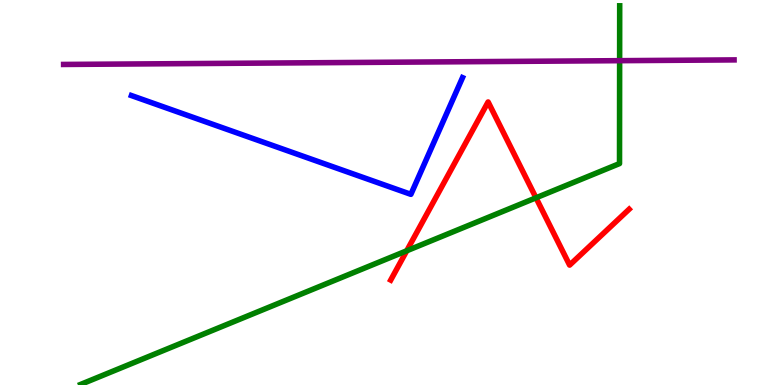[{'lines': ['blue', 'red'], 'intersections': []}, {'lines': ['green', 'red'], 'intersections': [{'x': 5.25, 'y': 3.49}, {'x': 6.92, 'y': 4.86}]}, {'lines': ['purple', 'red'], 'intersections': []}, {'lines': ['blue', 'green'], 'intersections': []}, {'lines': ['blue', 'purple'], 'intersections': []}, {'lines': ['green', 'purple'], 'intersections': [{'x': 8.0, 'y': 8.42}]}]